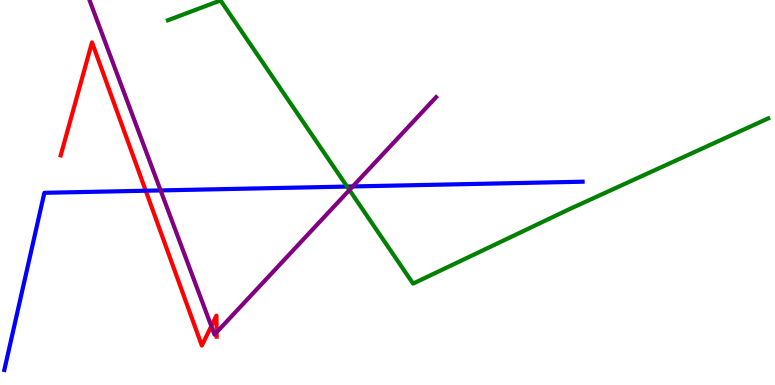[{'lines': ['blue', 'red'], 'intersections': [{'x': 1.88, 'y': 5.05}]}, {'lines': ['green', 'red'], 'intersections': []}, {'lines': ['purple', 'red'], 'intersections': [{'x': 2.73, 'y': 1.53}, {'x': 2.8, 'y': 1.37}]}, {'lines': ['blue', 'green'], 'intersections': [{'x': 4.48, 'y': 5.15}]}, {'lines': ['blue', 'purple'], 'intersections': [{'x': 2.07, 'y': 5.05}, {'x': 4.55, 'y': 5.16}]}, {'lines': ['green', 'purple'], 'intersections': [{'x': 4.51, 'y': 5.06}]}]